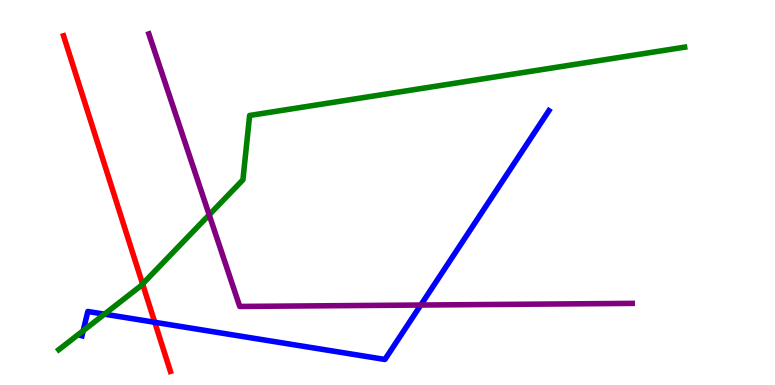[{'lines': ['blue', 'red'], 'intersections': [{'x': 2.0, 'y': 1.63}]}, {'lines': ['green', 'red'], 'intersections': [{'x': 1.84, 'y': 2.62}]}, {'lines': ['purple', 'red'], 'intersections': []}, {'lines': ['blue', 'green'], 'intersections': [{'x': 1.07, 'y': 1.41}, {'x': 1.35, 'y': 1.84}]}, {'lines': ['blue', 'purple'], 'intersections': [{'x': 5.43, 'y': 2.08}]}, {'lines': ['green', 'purple'], 'intersections': [{'x': 2.7, 'y': 4.42}]}]